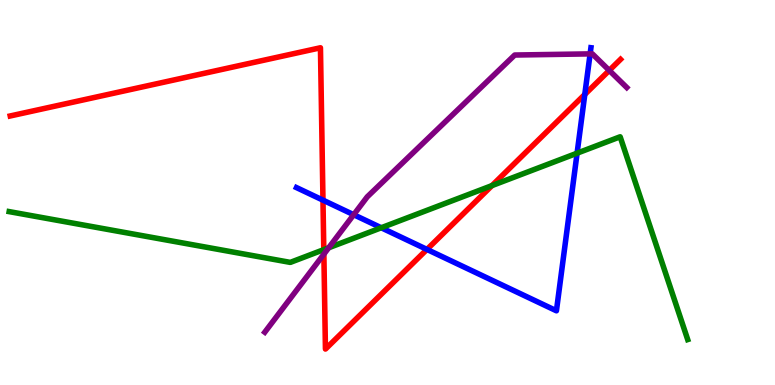[{'lines': ['blue', 'red'], 'intersections': [{'x': 4.17, 'y': 4.8}, {'x': 5.51, 'y': 3.52}, {'x': 7.55, 'y': 7.55}]}, {'lines': ['green', 'red'], 'intersections': [{'x': 4.18, 'y': 3.52}, {'x': 6.35, 'y': 5.18}]}, {'lines': ['purple', 'red'], 'intersections': [{'x': 4.18, 'y': 3.4}, {'x': 7.86, 'y': 8.17}]}, {'lines': ['blue', 'green'], 'intersections': [{'x': 4.92, 'y': 4.08}, {'x': 7.45, 'y': 6.02}]}, {'lines': ['blue', 'purple'], 'intersections': [{'x': 4.56, 'y': 4.42}, {'x': 7.61, 'y': 8.6}]}, {'lines': ['green', 'purple'], 'intersections': [{'x': 4.24, 'y': 3.56}]}]